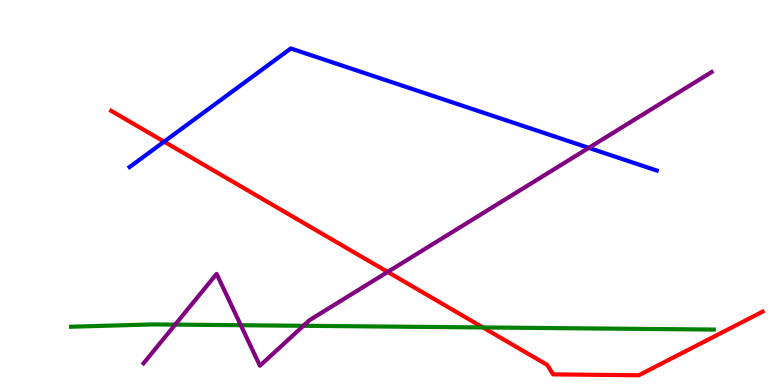[{'lines': ['blue', 'red'], 'intersections': [{'x': 2.12, 'y': 6.32}]}, {'lines': ['green', 'red'], 'intersections': [{'x': 6.23, 'y': 1.49}]}, {'lines': ['purple', 'red'], 'intersections': [{'x': 5.0, 'y': 2.94}]}, {'lines': ['blue', 'green'], 'intersections': []}, {'lines': ['blue', 'purple'], 'intersections': [{'x': 7.6, 'y': 6.16}]}, {'lines': ['green', 'purple'], 'intersections': [{'x': 2.26, 'y': 1.57}, {'x': 3.11, 'y': 1.55}, {'x': 3.92, 'y': 1.54}]}]